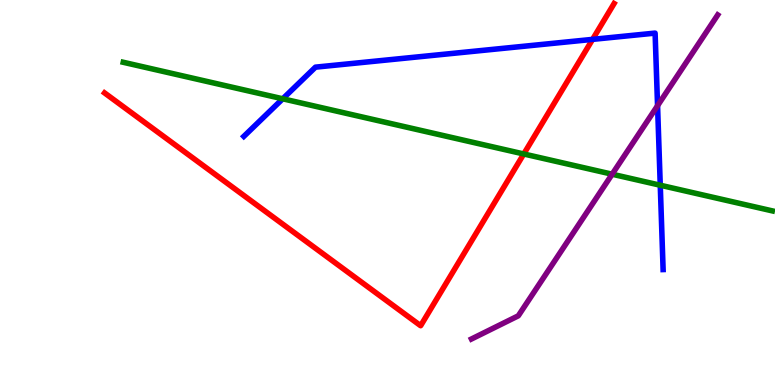[{'lines': ['blue', 'red'], 'intersections': [{'x': 7.65, 'y': 8.98}]}, {'lines': ['green', 'red'], 'intersections': [{'x': 6.76, 'y': 6.0}]}, {'lines': ['purple', 'red'], 'intersections': []}, {'lines': ['blue', 'green'], 'intersections': [{'x': 3.65, 'y': 7.43}, {'x': 8.52, 'y': 5.19}]}, {'lines': ['blue', 'purple'], 'intersections': [{'x': 8.48, 'y': 7.26}]}, {'lines': ['green', 'purple'], 'intersections': [{'x': 7.9, 'y': 5.48}]}]